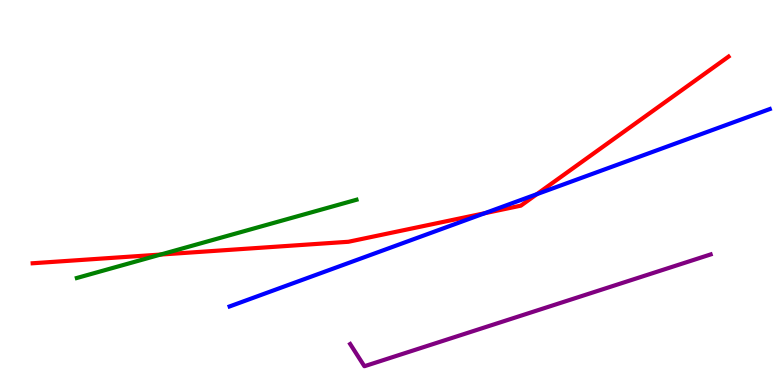[{'lines': ['blue', 'red'], 'intersections': [{'x': 6.25, 'y': 4.46}, {'x': 6.93, 'y': 4.96}]}, {'lines': ['green', 'red'], 'intersections': [{'x': 2.07, 'y': 3.39}]}, {'lines': ['purple', 'red'], 'intersections': []}, {'lines': ['blue', 'green'], 'intersections': []}, {'lines': ['blue', 'purple'], 'intersections': []}, {'lines': ['green', 'purple'], 'intersections': []}]